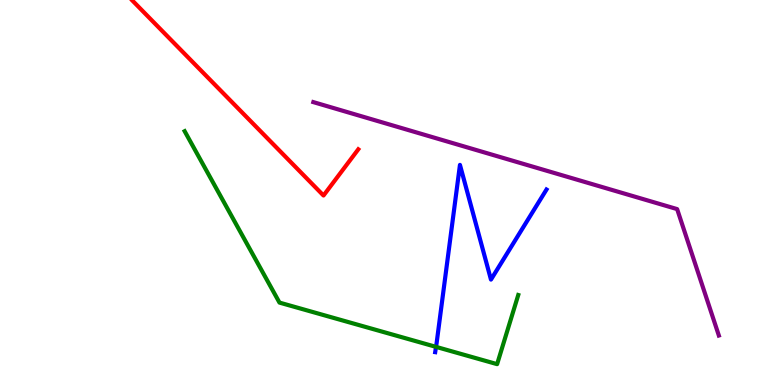[{'lines': ['blue', 'red'], 'intersections': []}, {'lines': ['green', 'red'], 'intersections': []}, {'lines': ['purple', 'red'], 'intersections': []}, {'lines': ['blue', 'green'], 'intersections': [{'x': 5.63, 'y': 0.99}]}, {'lines': ['blue', 'purple'], 'intersections': []}, {'lines': ['green', 'purple'], 'intersections': []}]